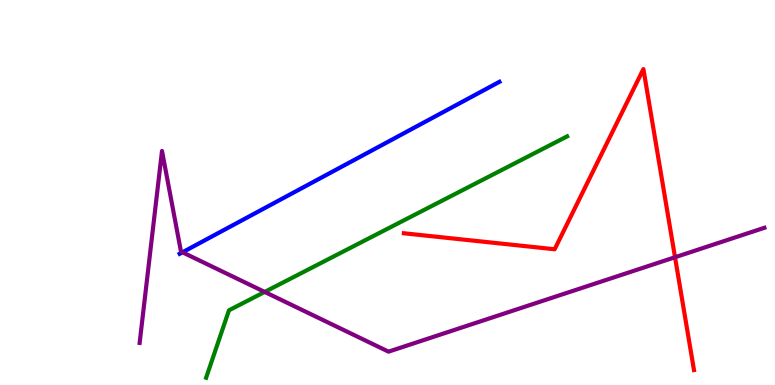[{'lines': ['blue', 'red'], 'intersections': []}, {'lines': ['green', 'red'], 'intersections': []}, {'lines': ['purple', 'red'], 'intersections': [{'x': 8.71, 'y': 3.32}]}, {'lines': ['blue', 'green'], 'intersections': []}, {'lines': ['blue', 'purple'], 'intersections': [{'x': 2.35, 'y': 3.45}]}, {'lines': ['green', 'purple'], 'intersections': [{'x': 3.42, 'y': 2.42}]}]